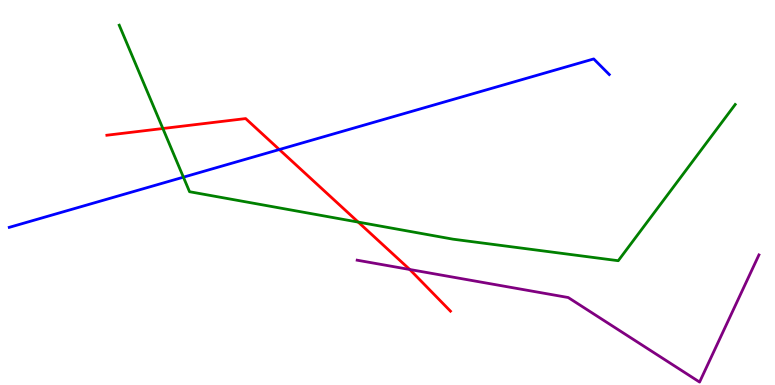[{'lines': ['blue', 'red'], 'intersections': [{'x': 3.6, 'y': 6.12}]}, {'lines': ['green', 'red'], 'intersections': [{'x': 2.1, 'y': 6.66}, {'x': 4.62, 'y': 4.23}]}, {'lines': ['purple', 'red'], 'intersections': [{'x': 5.29, 'y': 3.0}]}, {'lines': ['blue', 'green'], 'intersections': [{'x': 2.37, 'y': 5.4}]}, {'lines': ['blue', 'purple'], 'intersections': []}, {'lines': ['green', 'purple'], 'intersections': []}]